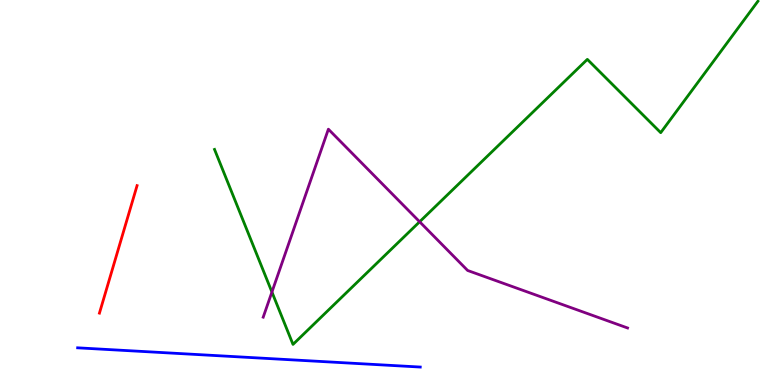[{'lines': ['blue', 'red'], 'intersections': []}, {'lines': ['green', 'red'], 'intersections': []}, {'lines': ['purple', 'red'], 'intersections': []}, {'lines': ['blue', 'green'], 'intersections': []}, {'lines': ['blue', 'purple'], 'intersections': []}, {'lines': ['green', 'purple'], 'intersections': [{'x': 3.51, 'y': 2.41}, {'x': 5.41, 'y': 4.24}]}]